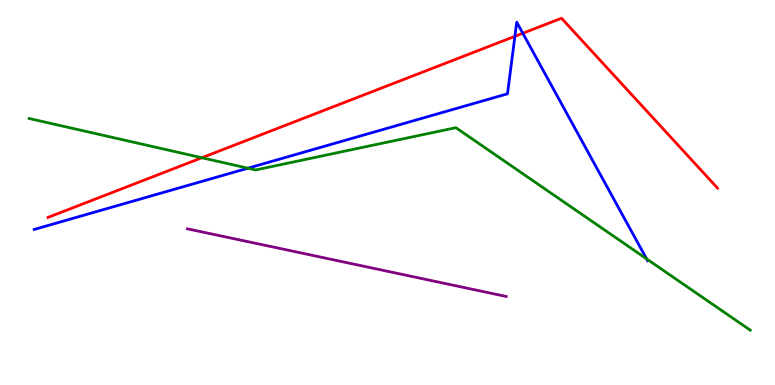[{'lines': ['blue', 'red'], 'intersections': [{'x': 6.64, 'y': 9.06}, {'x': 6.75, 'y': 9.14}]}, {'lines': ['green', 'red'], 'intersections': [{'x': 2.6, 'y': 5.9}]}, {'lines': ['purple', 'red'], 'intersections': []}, {'lines': ['blue', 'green'], 'intersections': [{'x': 3.2, 'y': 5.63}, {'x': 8.34, 'y': 3.28}]}, {'lines': ['blue', 'purple'], 'intersections': []}, {'lines': ['green', 'purple'], 'intersections': []}]